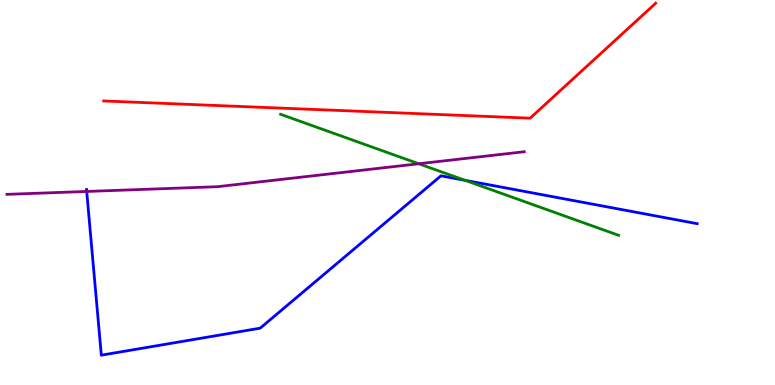[{'lines': ['blue', 'red'], 'intersections': []}, {'lines': ['green', 'red'], 'intersections': []}, {'lines': ['purple', 'red'], 'intersections': []}, {'lines': ['blue', 'green'], 'intersections': [{'x': 6.0, 'y': 5.32}]}, {'lines': ['blue', 'purple'], 'intersections': [{'x': 1.12, 'y': 5.03}]}, {'lines': ['green', 'purple'], 'intersections': [{'x': 5.4, 'y': 5.75}]}]